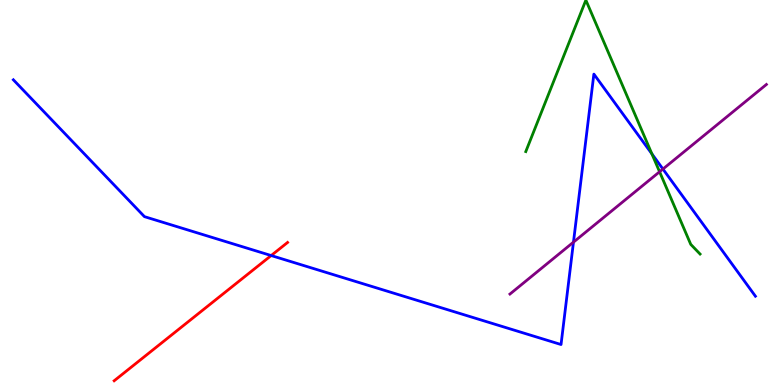[{'lines': ['blue', 'red'], 'intersections': [{'x': 3.5, 'y': 3.36}]}, {'lines': ['green', 'red'], 'intersections': []}, {'lines': ['purple', 'red'], 'intersections': []}, {'lines': ['blue', 'green'], 'intersections': [{'x': 8.41, 'y': 6.0}]}, {'lines': ['blue', 'purple'], 'intersections': [{'x': 7.4, 'y': 3.71}, {'x': 8.55, 'y': 5.61}]}, {'lines': ['green', 'purple'], 'intersections': [{'x': 8.51, 'y': 5.54}]}]